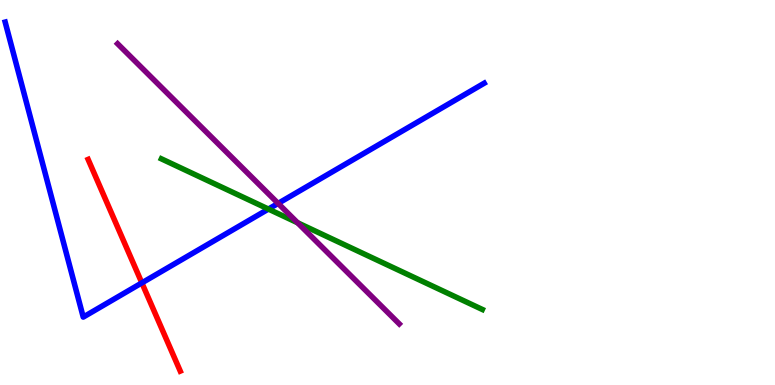[{'lines': ['blue', 'red'], 'intersections': [{'x': 1.83, 'y': 2.65}]}, {'lines': ['green', 'red'], 'intersections': []}, {'lines': ['purple', 'red'], 'intersections': []}, {'lines': ['blue', 'green'], 'intersections': [{'x': 3.46, 'y': 4.57}]}, {'lines': ['blue', 'purple'], 'intersections': [{'x': 3.59, 'y': 4.72}]}, {'lines': ['green', 'purple'], 'intersections': [{'x': 3.84, 'y': 4.21}]}]